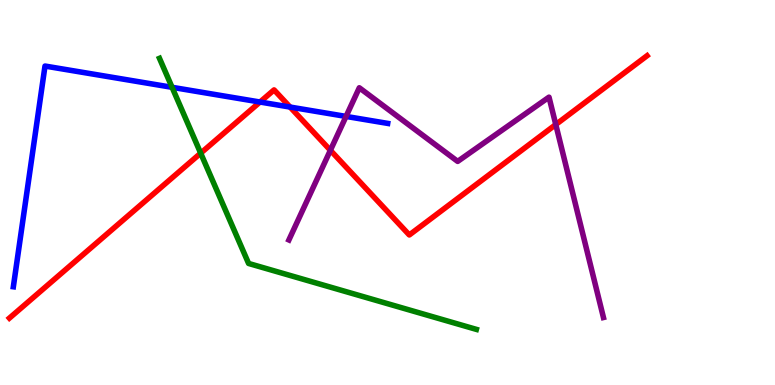[{'lines': ['blue', 'red'], 'intersections': [{'x': 3.35, 'y': 7.35}, {'x': 3.74, 'y': 7.22}]}, {'lines': ['green', 'red'], 'intersections': [{'x': 2.59, 'y': 6.02}]}, {'lines': ['purple', 'red'], 'intersections': [{'x': 4.26, 'y': 6.1}, {'x': 7.17, 'y': 6.77}]}, {'lines': ['blue', 'green'], 'intersections': [{'x': 2.22, 'y': 7.73}]}, {'lines': ['blue', 'purple'], 'intersections': [{'x': 4.47, 'y': 6.98}]}, {'lines': ['green', 'purple'], 'intersections': []}]